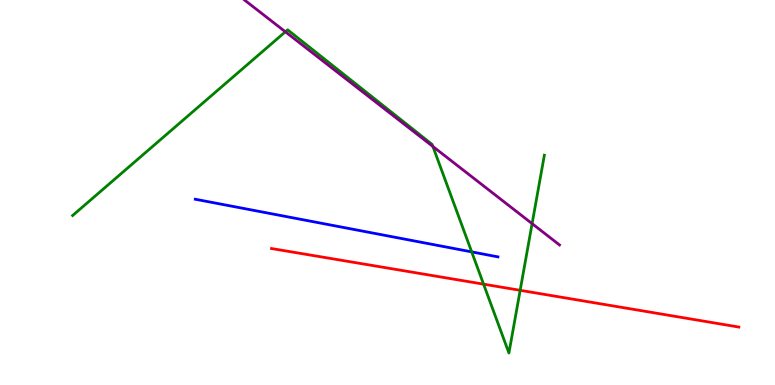[{'lines': ['blue', 'red'], 'intersections': []}, {'lines': ['green', 'red'], 'intersections': [{'x': 6.24, 'y': 2.62}, {'x': 6.71, 'y': 2.46}]}, {'lines': ['purple', 'red'], 'intersections': []}, {'lines': ['blue', 'green'], 'intersections': [{'x': 6.09, 'y': 3.46}]}, {'lines': ['blue', 'purple'], 'intersections': []}, {'lines': ['green', 'purple'], 'intersections': [{'x': 3.68, 'y': 9.17}, {'x': 5.59, 'y': 6.19}, {'x': 6.87, 'y': 4.19}]}]